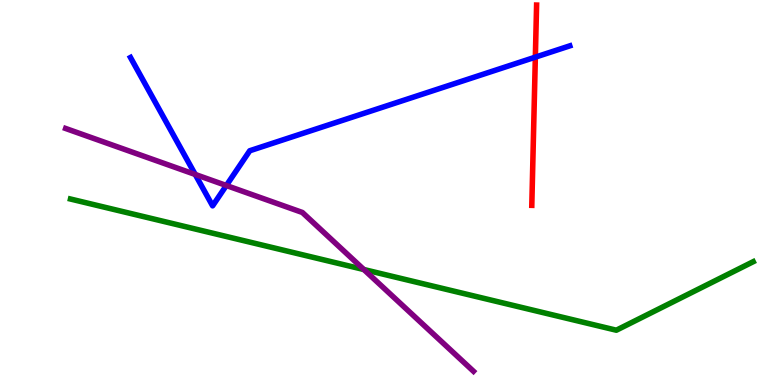[{'lines': ['blue', 'red'], 'intersections': [{'x': 6.91, 'y': 8.52}]}, {'lines': ['green', 'red'], 'intersections': []}, {'lines': ['purple', 'red'], 'intersections': []}, {'lines': ['blue', 'green'], 'intersections': []}, {'lines': ['blue', 'purple'], 'intersections': [{'x': 2.52, 'y': 5.47}, {'x': 2.92, 'y': 5.18}]}, {'lines': ['green', 'purple'], 'intersections': [{'x': 4.69, 'y': 3.0}]}]